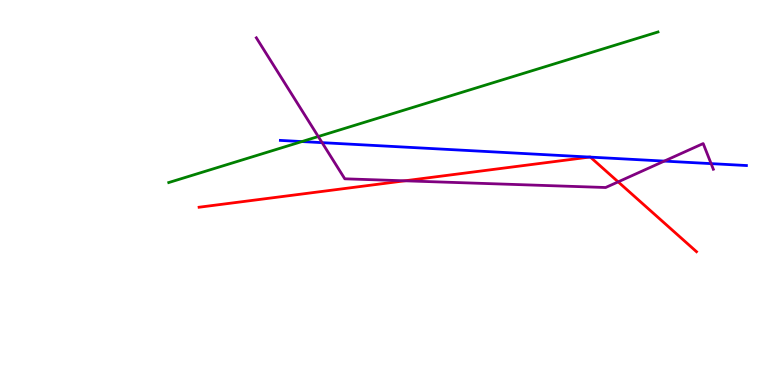[{'lines': ['blue', 'red'], 'intersections': [{'x': 7.61, 'y': 5.92}, {'x': 7.62, 'y': 5.92}]}, {'lines': ['green', 'red'], 'intersections': []}, {'lines': ['purple', 'red'], 'intersections': [{'x': 5.22, 'y': 5.3}, {'x': 7.98, 'y': 5.28}]}, {'lines': ['blue', 'green'], 'intersections': [{'x': 3.9, 'y': 6.32}]}, {'lines': ['blue', 'purple'], 'intersections': [{'x': 4.16, 'y': 6.29}, {'x': 8.57, 'y': 5.82}, {'x': 9.18, 'y': 5.75}]}, {'lines': ['green', 'purple'], 'intersections': [{'x': 4.11, 'y': 6.45}]}]